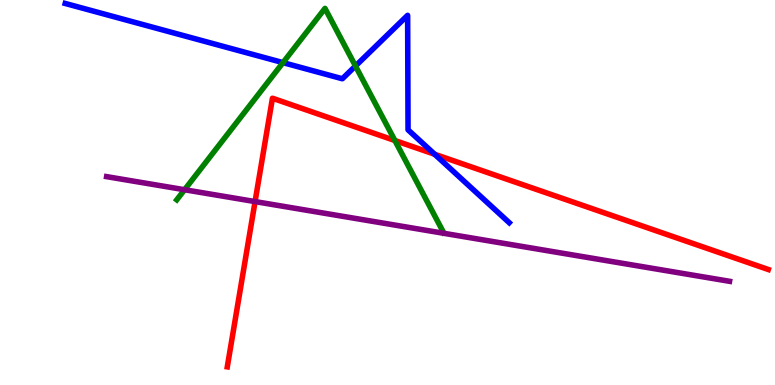[{'lines': ['blue', 'red'], 'intersections': [{'x': 5.61, 'y': 5.99}]}, {'lines': ['green', 'red'], 'intersections': [{'x': 5.1, 'y': 6.35}]}, {'lines': ['purple', 'red'], 'intersections': [{'x': 3.29, 'y': 4.76}]}, {'lines': ['blue', 'green'], 'intersections': [{'x': 3.65, 'y': 8.37}, {'x': 4.59, 'y': 8.29}]}, {'lines': ['blue', 'purple'], 'intersections': []}, {'lines': ['green', 'purple'], 'intersections': [{'x': 2.38, 'y': 5.07}]}]